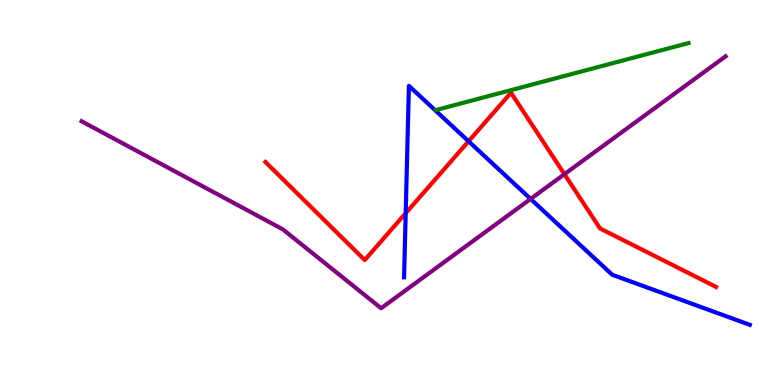[{'lines': ['blue', 'red'], 'intersections': [{'x': 5.23, 'y': 4.46}, {'x': 6.05, 'y': 6.33}]}, {'lines': ['green', 'red'], 'intersections': []}, {'lines': ['purple', 'red'], 'intersections': [{'x': 7.28, 'y': 5.48}]}, {'lines': ['blue', 'green'], 'intersections': []}, {'lines': ['blue', 'purple'], 'intersections': [{'x': 6.85, 'y': 4.83}]}, {'lines': ['green', 'purple'], 'intersections': []}]